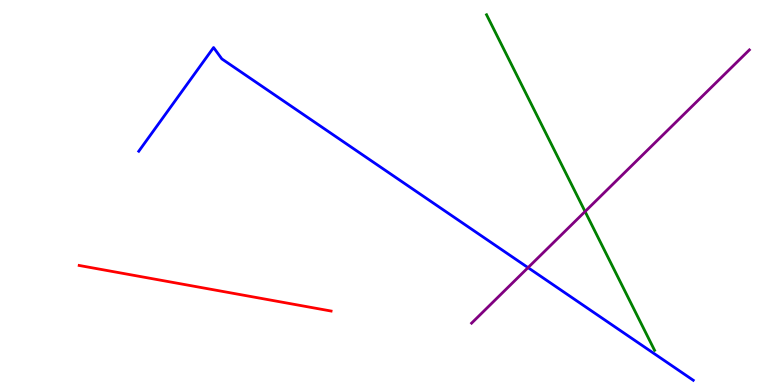[{'lines': ['blue', 'red'], 'intersections': []}, {'lines': ['green', 'red'], 'intersections': []}, {'lines': ['purple', 'red'], 'intersections': []}, {'lines': ['blue', 'green'], 'intersections': []}, {'lines': ['blue', 'purple'], 'intersections': [{'x': 6.81, 'y': 3.05}]}, {'lines': ['green', 'purple'], 'intersections': [{'x': 7.55, 'y': 4.51}]}]